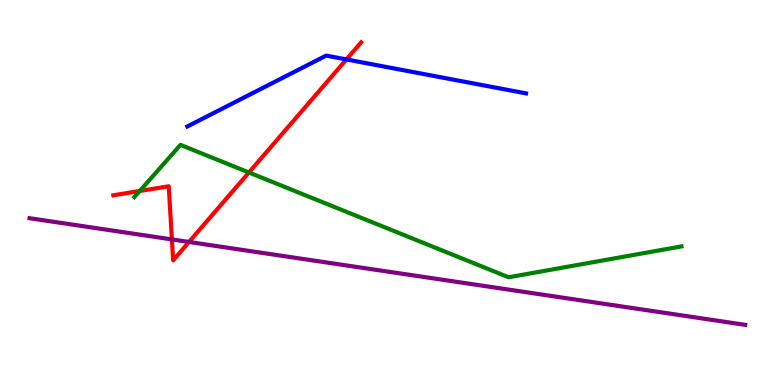[{'lines': ['blue', 'red'], 'intersections': [{'x': 4.47, 'y': 8.46}]}, {'lines': ['green', 'red'], 'intersections': [{'x': 1.8, 'y': 5.04}, {'x': 3.21, 'y': 5.52}]}, {'lines': ['purple', 'red'], 'intersections': [{'x': 2.22, 'y': 3.78}, {'x': 2.44, 'y': 3.72}]}, {'lines': ['blue', 'green'], 'intersections': []}, {'lines': ['blue', 'purple'], 'intersections': []}, {'lines': ['green', 'purple'], 'intersections': []}]